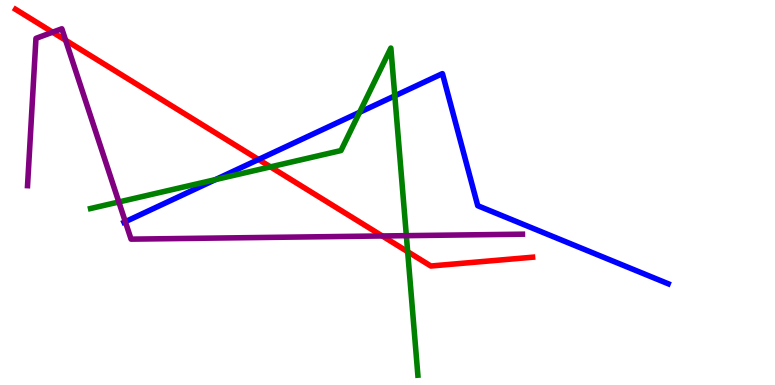[{'lines': ['blue', 'red'], 'intersections': [{'x': 3.34, 'y': 5.86}]}, {'lines': ['green', 'red'], 'intersections': [{'x': 3.49, 'y': 5.67}, {'x': 5.26, 'y': 3.46}]}, {'lines': ['purple', 'red'], 'intersections': [{'x': 0.679, 'y': 9.16}, {'x': 0.847, 'y': 8.95}, {'x': 4.93, 'y': 3.87}]}, {'lines': ['blue', 'green'], 'intersections': [{'x': 2.78, 'y': 5.33}, {'x': 4.64, 'y': 7.08}, {'x': 5.09, 'y': 7.51}]}, {'lines': ['blue', 'purple'], 'intersections': [{'x': 1.62, 'y': 4.24}]}, {'lines': ['green', 'purple'], 'intersections': [{'x': 1.53, 'y': 4.75}, {'x': 5.24, 'y': 3.88}]}]